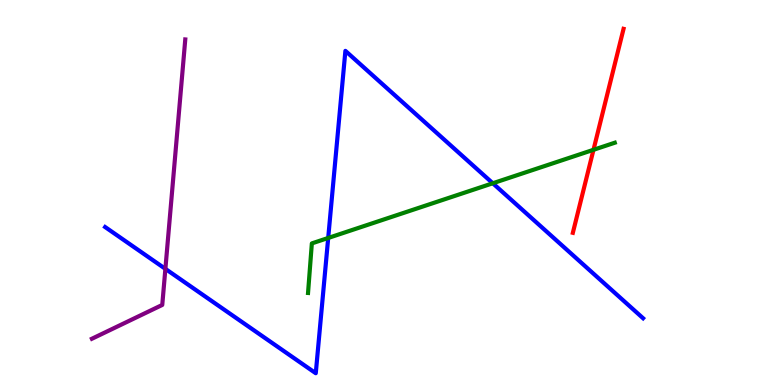[{'lines': ['blue', 'red'], 'intersections': []}, {'lines': ['green', 'red'], 'intersections': [{'x': 7.66, 'y': 6.11}]}, {'lines': ['purple', 'red'], 'intersections': []}, {'lines': ['blue', 'green'], 'intersections': [{'x': 4.23, 'y': 3.82}, {'x': 6.36, 'y': 5.24}]}, {'lines': ['blue', 'purple'], 'intersections': [{'x': 2.13, 'y': 3.02}]}, {'lines': ['green', 'purple'], 'intersections': []}]